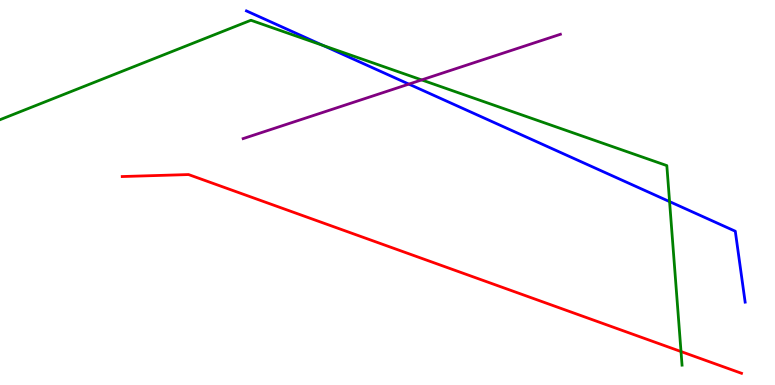[{'lines': ['blue', 'red'], 'intersections': []}, {'lines': ['green', 'red'], 'intersections': [{'x': 8.79, 'y': 0.869}]}, {'lines': ['purple', 'red'], 'intersections': []}, {'lines': ['blue', 'green'], 'intersections': [{'x': 4.17, 'y': 8.82}, {'x': 8.64, 'y': 4.76}]}, {'lines': ['blue', 'purple'], 'intersections': [{'x': 5.28, 'y': 7.82}]}, {'lines': ['green', 'purple'], 'intersections': [{'x': 5.44, 'y': 7.92}]}]